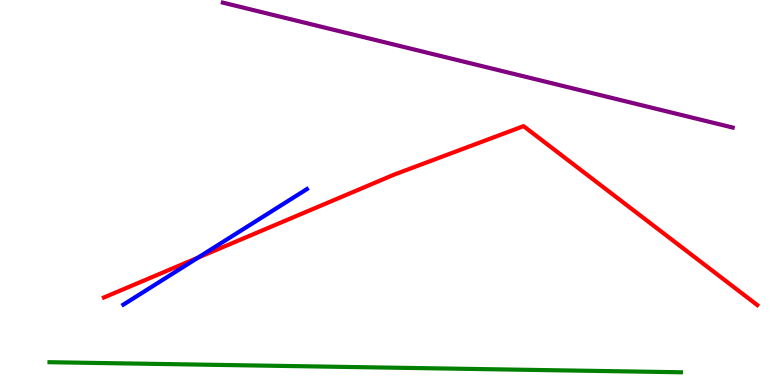[{'lines': ['blue', 'red'], 'intersections': [{'x': 2.55, 'y': 3.31}]}, {'lines': ['green', 'red'], 'intersections': []}, {'lines': ['purple', 'red'], 'intersections': []}, {'lines': ['blue', 'green'], 'intersections': []}, {'lines': ['blue', 'purple'], 'intersections': []}, {'lines': ['green', 'purple'], 'intersections': []}]